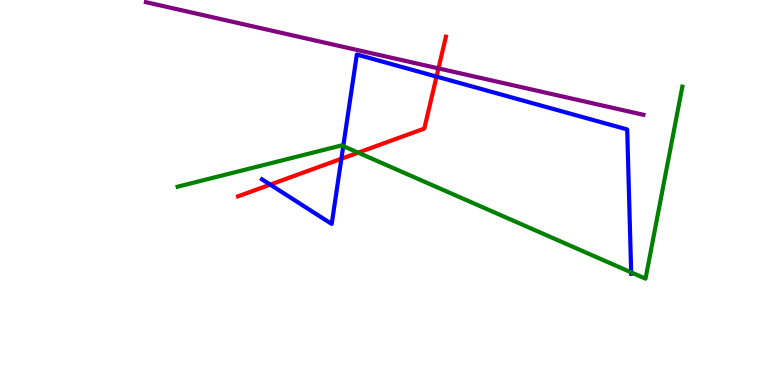[{'lines': ['blue', 'red'], 'intersections': [{'x': 3.49, 'y': 5.2}, {'x': 4.4, 'y': 5.88}, {'x': 5.63, 'y': 8.01}]}, {'lines': ['green', 'red'], 'intersections': [{'x': 4.62, 'y': 6.04}]}, {'lines': ['purple', 'red'], 'intersections': [{'x': 5.66, 'y': 8.22}]}, {'lines': ['blue', 'green'], 'intersections': [{'x': 4.43, 'y': 6.2}, {'x': 8.14, 'y': 2.93}]}, {'lines': ['blue', 'purple'], 'intersections': []}, {'lines': ['green', 'purple'], 'intersections': []}]